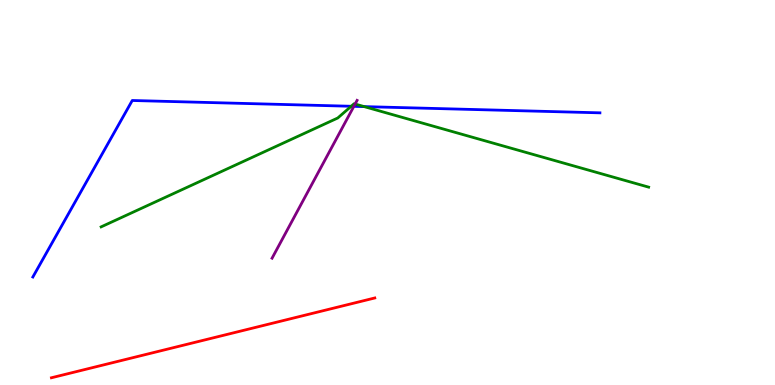[{'lines': ['blue', 'red'], 'intersections': []}, {'lines': ['green', 'red'], 'intersections': []}, {'lines': ['purple', 'red'], 'intersections': []}, {'lines': ['blue', 'green'], 'intersections': [{'x': 4.53, 'y': 7.24}, {'x': 4.7, 'y': 7.23}]}, {'lines': ['blue', 'purple'], 'intersections': [{'x': 4.57, 'y': 7.24}]}, {'lines': ['green', 'purple'], 'intersections': [{'x': 4.58, 'y': 7.3}]}]